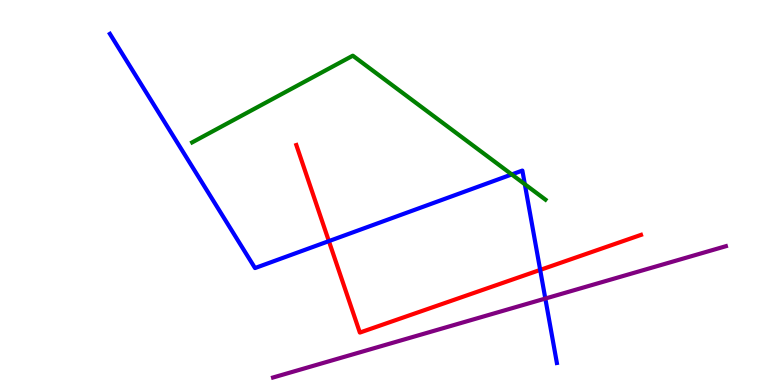[{'lines': ['blue', 'red'], 'intersections': [{'x': 4.24, 'y': 3.74}, {'x': 6.97, 'y': 2.99}]}, {'lines': ['green', 'red'], 'intersections': []}, {'lines': ['purple', 'red'], 'intersections': []}, {'lines': ['blue', 'green'], 'intersections': [{'x': 6.6, 'y': 5.47}, {'x': 6.77, 'y': 5.22}]}, {'lines': ['blue', 'purple'], 'intersections': [{'x': 7.04, 'y': 2.25}]}, {'lines': ['green', 'purple'], 'intersections': []}]